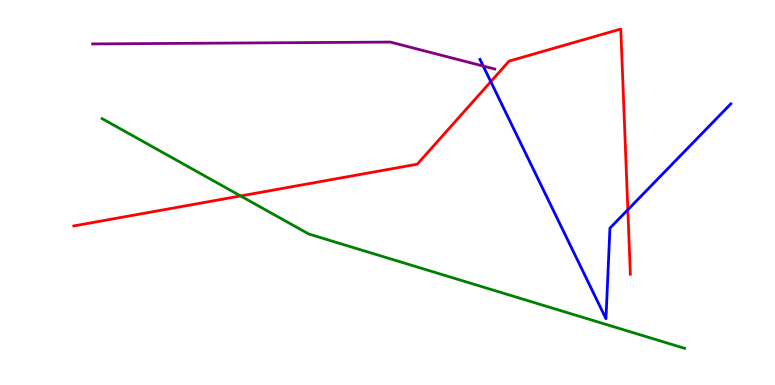[{'lines': ['blue', 'red'], 'intersections': [{'x': 6.33, 'y': 7.88}, {'x': 8.1, 'y': 4.55}]}, {'lines': ['green', 'red'], 'intersections': [{'x': 3.1, 'y': 4.91}]}, {'lines': ['purple', 'red'], 'intersections': []}, {'lines': ['blue', 'green'], 'intersections': []}, {'lines': ['blue', 'purple'], 'intersections': [{'x': 6.23, 'y': 8.28}]}, {'lines': ['green', 'purple'], 'intersections': []}]